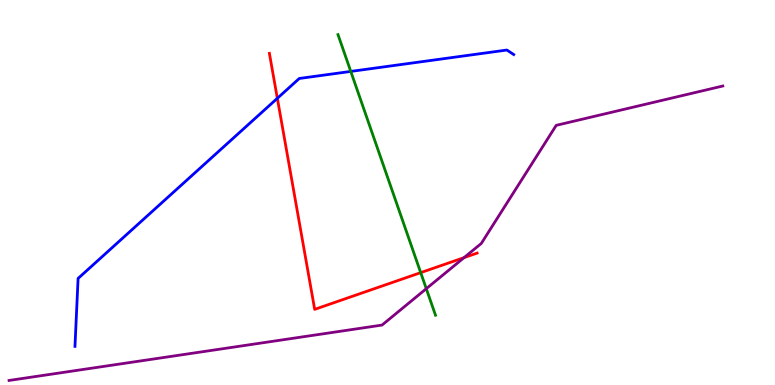[{'lines': ['blue', 'red'], 'intersections': [{'x': 3.58, 'y': 7.45}]}, {'lines': ['green', 'red'], 'intersections': [{'x': 5.43, 'y': 2.92}]}, {'lines': ['purple', 'red'], 'intersections': [{'x': 5.99, 'y': 3.31}]}, {'lines': ['blue', 'green'], 'intersections': [{'x': 4.53, 'y': 8.14}]}, {'lines': ['blue', 'purple'], 'intersections': []}, {'lines': ['green', 'purple'], 'intersections': [{'x': 5.5, 'y': 2.5}]}]